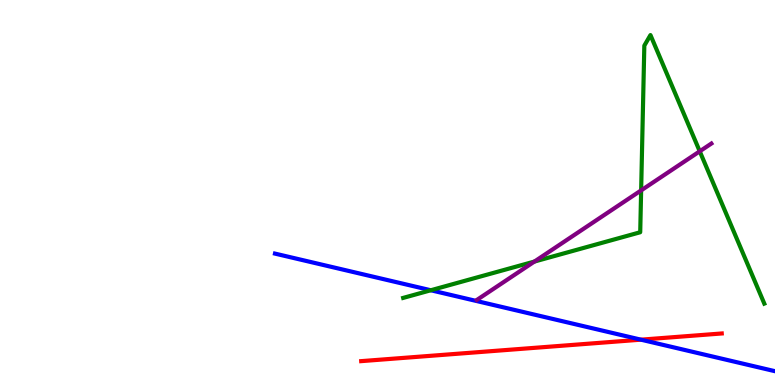[{'lines': ['blue', 'red'], 'intersections': [{'x': 8.27, 'y': 1.18}]}, {'lines': ['green', 'red'], 'intersections': []}, {'lines': ['purple', 'red'], 'intersections': []}, {'lines': ['blue', 'green'], 'intersections': [{'x': 5.56, 'y': 2.46}]}, {'lines': ['blue', 'purple'], 'intersections': []}, {'lines': ['green', 'purple'], 'intersections': [{'x': 6.9, 'y': 3.21}, {'x': 8.27, 'y': 5.05}, {'x': 9.03, 'y': 6.07}]}]